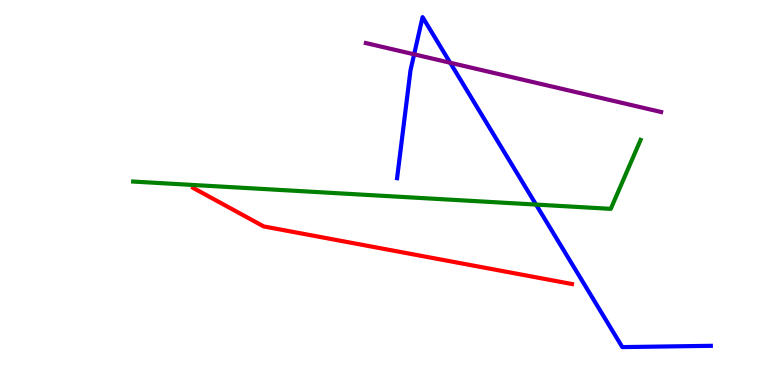[{'lines': ['blue', 'red'], 'intersections': []}, {'lines': ['green', 'red'], 'intersections': []}, {'lines': ['purple', 'red'], 'intersections': []}, {'lines': ['blue', 'green'], 'intersections': [{'x': 6.92, 'y': 4.69}]}, {'lines': ['blue', 'purple'], 'intersections': [{'x': 5.34, 'y': 8.59}, {'x': 5.81, 'y': 8.37}]}, {'lines': ['green', 'purple'], 'intersections': []}]